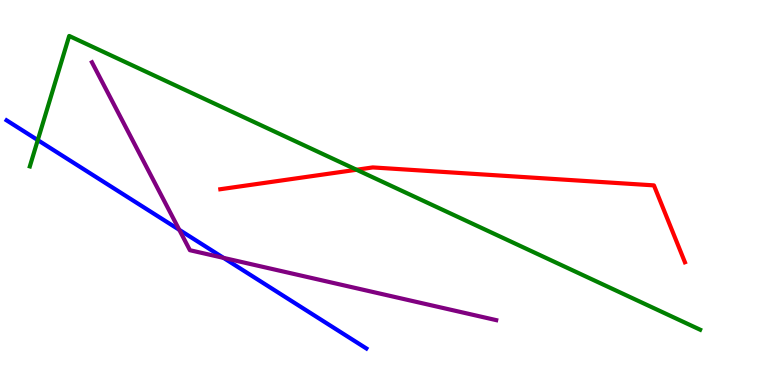[{'lines': ['blue', 'red'], 'intersections': []}, {'lines': ['green', 'red'], 'intersections': [{'x': 4.6, 'y': 5.59}]}, {'lines': ['purple', 'red'], 'intersections': []}, {'lines': ['blue', 'green'], 'intersections': [{'x': 0.487, 'y': 6.36}]}, {'lines': ['blue', 'purple'], 'intersections': [{'x': 2.31, 'y': 4.03}, {'x': 2.88, 'y': 3.3}]}, {'lines': ['green', 'purple'], 'intersections': []}]